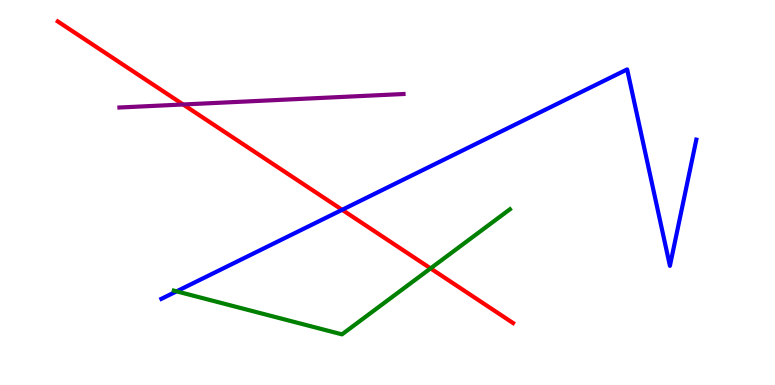[{'lines': ['blue', 'red'], 'intersections': [{'x': 4.41, 'y': 4.55}]}, {'lines': ['green', 'red'], 'intersections': [{'x': 5.56, 'y': 3.03}]}, {'lines': ['purple', 'red'], 'intersections': [{'x': 2.36, 'y': 7.29}]}, {'lines': ['blue', 'green'], 'intersections': [{'x': 2.28, 'y': 2.43}]}, {'lines': ['blue', 'purple'], 'intersections': []}, {'lines': ['green', 'purple'], 'intersections': []}]